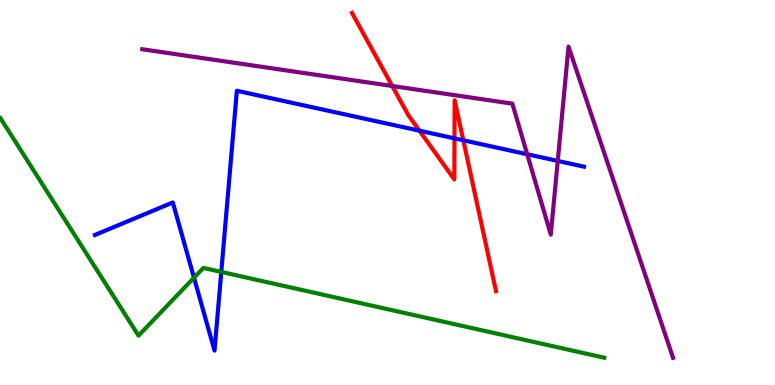[{'lines': ['blue', 'red'], 'intersections': [{'x': 5.41, 'y': 6.61}, {'x': 5.86, 'y': 6.41}, {'x': 5.98, 'y': 6.36}]}, {'lines': ['green', 'red'], 'intersections': []}, {'lines': ['purple', 'red'], 'intersections': [{'x': 5.06, 'y': 7.77}]}, {'lines': ['blue', 'green'], 'intersections': [{'x': 2.5, 'y': 2.79}, {'x': 2.86, 'y': 2.94}]}, {'lines': ['blue', 'purple'], 'intersections': [{'x': 6.8, 'y': 5.99}, {'x': 7.2, 'y': 5.82}]}, {'lines': ['green', 'purple'], 'intersections': []}]